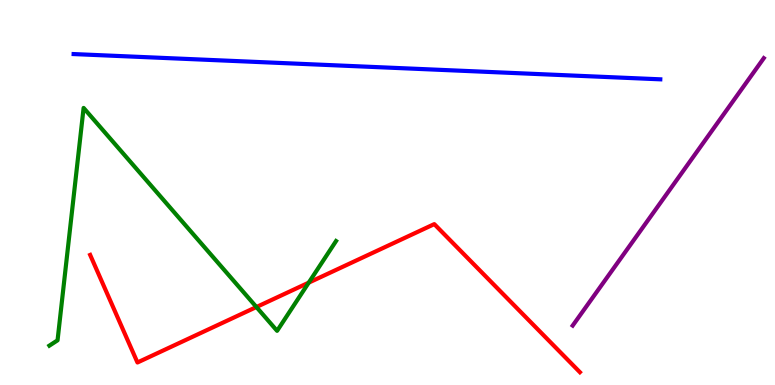[{'lines': ['blue', 'red'], 'intersections': []}, {'lines': ['green', 'red'], 'intersections': [{'x': 3.31, 'y': 2.03}, {'x': 3.98, 'y': 2.66}]}, {'lines': ['purple', 'red'], 'intersections': []}, {'lines': ['blue', 'green'], 'intersections': []}, {'lines': ['blue', 'purple'], 'intersections': []}, {'lines': ['green', 'purple'], 'intersections': []}]